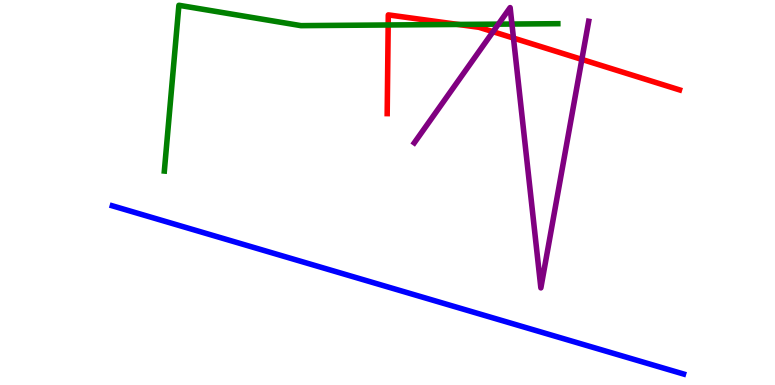[{'lines': ['blue', 'red'], 'intersections': []}, {'lines': ['green', 'red'], 'intersections': [{'x': 5.01, 'y': 9.35}, {'x': 5.91, 'y': 9.37}]}, {'lines': ['purple', 'red'], 'intersections': [{'x': 6.36, 'y': 9.18}, {'x': 6.63, 'y': 9.01}, {'x': 7.51, 'y': 8.46}]}, {'lines': ['blue', 'green'], 'intersections': []}, {'lines': ['blue', 'purple'], 'intersections': []}, {'lines': ['green', 'purple'], 'intersections': [{'x': 6.43, 'y': 9.37}, {'x': 6.61, 'y': 9.38}]}]